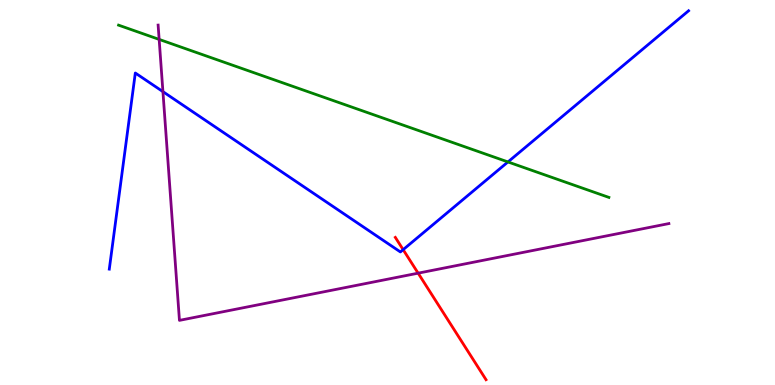[{'lines': ['blue', 'red'], 'intersections': [{'x': 5.2, 'y': 3.52}]}, {'lines': ['green', 'red'], 'intersections': []}, {'lines': ['purple', 'red'], 'intersections': [{'x': 5.4, 'y': 2.9}]}, {'lines': ['blue', 'green'], 'intersections': [{'x': 6.55, 'y': 5.79}]}, {'lines': ['blue', 'purple'], 'intersections': [{'x': 2.1, 'y': 7.62}]}, {'lines': ['green', 'purple'], 'intersections': [{'x': 2.05, 'y': 8.98}]}]